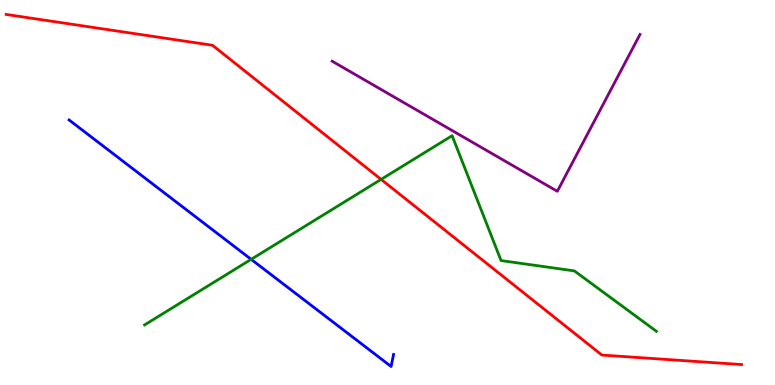[{'lines': ['blue', 'red'], 'intersections': []}, {'lines': ['green', 'red'], 'intersections': [{'x': 4.92, 'y': 5.34}]}, {'lines': ['purple', 'red'], 'intersections': []}, {'lines': ['blue', 'green'], 'intersections': [{'x': 3.24, 'y': 3.26}]}, {'lines': ['blue', 'purple'], 'intersections': []}, {'lines': ['green', 'purple'], 'intersections': []}]